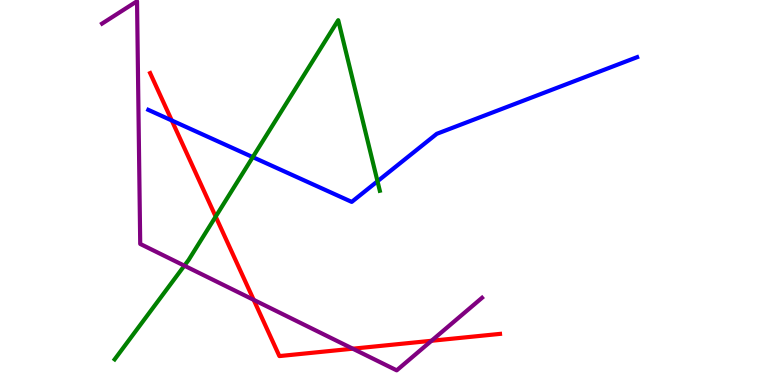[{'lines': ['blue', 'red'], 'intersections': [{'x': 2.22, 'y': 6.87}]}, {'lines': ['green', 'red'], 'intersections': [{'x': 2.78, 'y': 4.37}]}, {'lines': ['purple', 'red'], 'intersections': [{'x': 3.27, 'y': 2.21}, {'x': 4.55, 'y': 0.943}, {'x': 5.57, 'y': 1.15}]}, {'lines': ['blue', 'green'], 'intersections': [{'x': 3.26, 'y': 5.92}, {'x': 4.87, 'y': 5.29}]}, {'lines': ['blue', 'purple'], 'intersections': []}, {'lines': ['green', 'purple'], 'intersections': [{'x': 2.38, 'y': 3.1}]}]